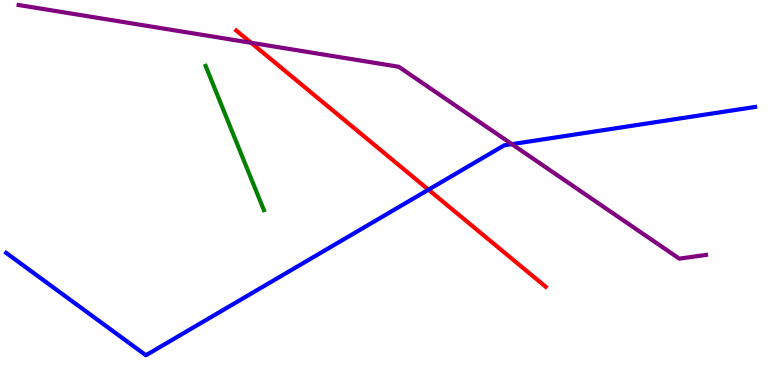[{'lines': ['blue', 'red'], 'intersections': [{'x': 5.53, 'y': 5.07}]}, {'lines': ['green', 'red'], 'intersections': []}, {'lines': ['purple', 'red'], 'intersections': [{'x': 3.24, 'y': 8.89}]}, {'lines': ['blue', 'green'], 'intersections': []}, {'lines': ['blue', 'purple'], 'intersections': [{'x': 6.6, 'y': 6.26}]}, {'lines': ['green', 'purple'], 'intersections': []}]